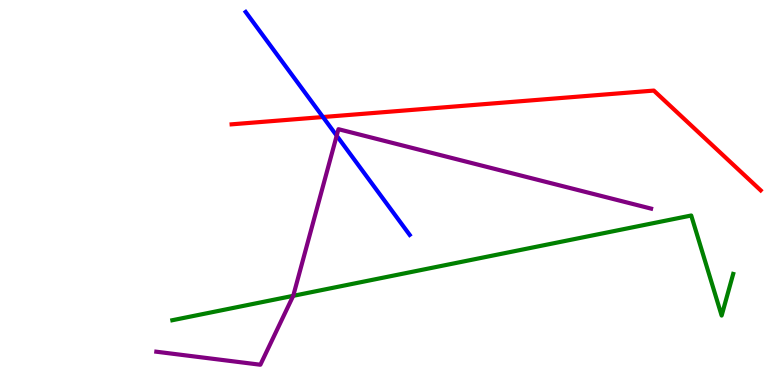[{'lines': ['blue', 'red'], 'intersections': [{'x': 4.17, 'y': 6.96}]}, {'lines': ['green', 'red'], 'intersections': []}, {'lines': ['purple', 'red'], 'intersections': []}, {'lines': ['blue', 'green'], 'intersections': []}, {'lines': ['blue', 'purple'], 'intersections': [{'x': 4.34, 'y': 6.48}]}, {'lines': ['green', 'purple'], 'intersections': [{'x': 3.78, 'y': 2.32}]}]